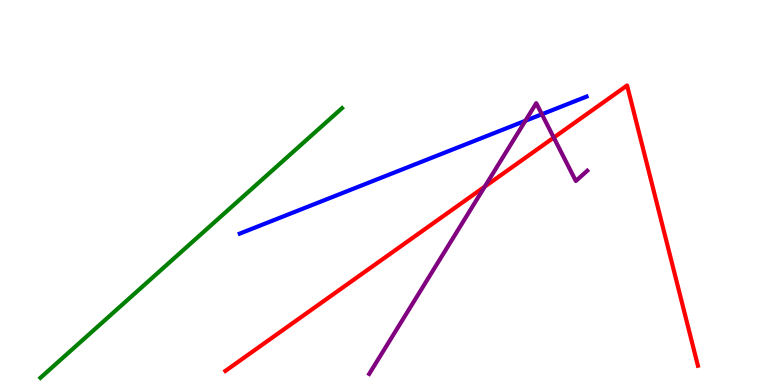[{'lines': ['blue', 'red'], 'intersections': []}, {'lines': ['green', 'red'], 'intersections': []}, {'lines': ['purple', 'red'], 'intersections': [{'x': 6.26, 'y': 5.15}, {'x': 7.15, 'y': 6.43}]}, {'lines': ['blue', 'green'], 'intersections': []}, {'lines': ['blue', 'purple'], 'intersections': [{'x': 6.78, 'y': 6.86}, {'x': 6.99, 'y': 7.03}]}, {'lines': ['green', 'purple'], 'intersections': []}]